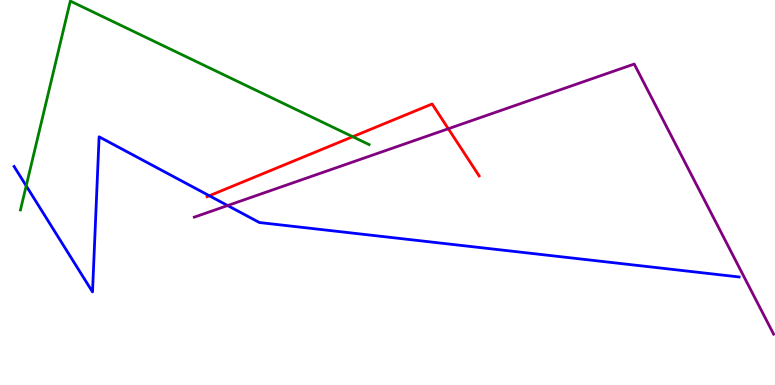[{'lines': ['blue', 'red'], 'intersections': [{'x': 2.7, 'y': 4.92}]}, {'lines': ['green', 'red'], 'intersections': [{'x': 4.55, 'y': 6.45}]}, {'lines': ['purple', 'red'], 'intersections': [{'x': 5.78, 'y': 6.66}]}, {'lines': ['blue', 'green'], 'intersections': [{'x': 0.338, 'y': 5.17}]}, {'lines': ['blue', 'purple'], 'intersections': [{'x': 2.94, 'y': 4.66}]}, {'lines': ['green', 'purple'], 'intersections': []}]